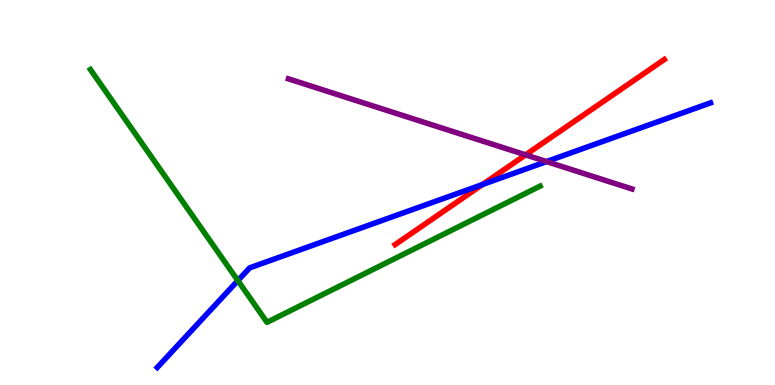[{'lines': ['blue', 'red'], 'intersections': [{'x': 6.23, 'y': 5.21}]}, {'lines': ['green', 'red'], 'intersections': []}, {'lines': ['purple', 'red'], 'intersections': [{'x': 6.78, 'y': 5.98}]}, {'lines': ['blue', 'green'], 'intersections': [{'x': 3.07, 'y': 2.71}]}, {'lines': ['blue', 'purple'], 'intersections': [{'x': 7.05, 'y': 5.8}]}, {'lines': ['green', 'purple'], 'intersections': []}]